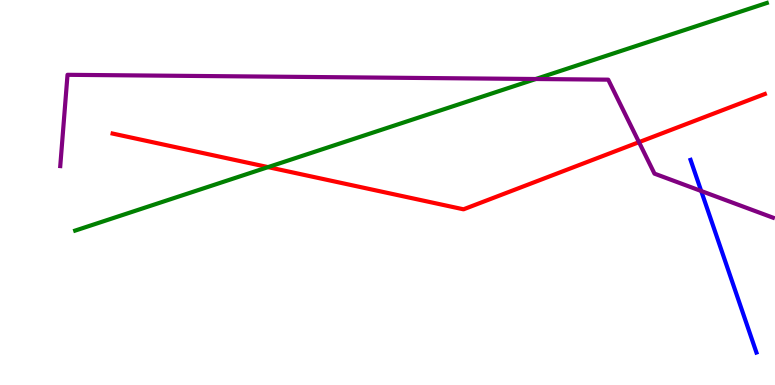[{'lines': ['blue', 'red'], 'intersections': []}, {'lines': ['green', 'red'], 'intersections': [{'x': 3.46, 'y': 5.66}]}, {'lines': ['purple', 'red'], 'intersections': [{'x': 8.24, 'y': 6.31}]}, {'lines': ['blue', 'green'], 'intersections': []}, {'lines': ['blue', 'purple'], 'intersections': [{'x': 9.05, 'y': 5.04}]}, {'lines': ['green', 'purple'], 'intersections': [{'x': 6.91, 'y': 7.95}]}]